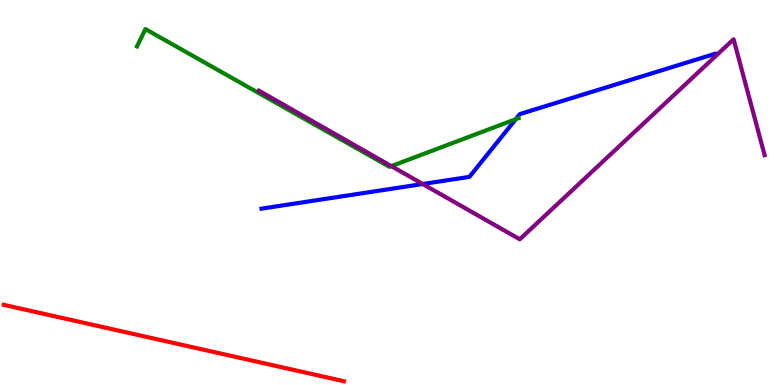[{'lines': ['blue', 'red'], 'intersections': []}, {'lines': ['green', 'red'], 'intersections': []}, {'lines': ['purple', 'red'], 'intersections': []}, {'lines': ['blue', 'green'], 'intersections': [{'x': 6.66, 'y': 6.9}]}, {'lines': ['blue', 'purple'], 'intersections': [{'x': 5.45, 'y': 5.22}]}, {'lines': ['green', 'purple'], 'intersections': [{'x': 5.05, 'y': 5.69}]}]